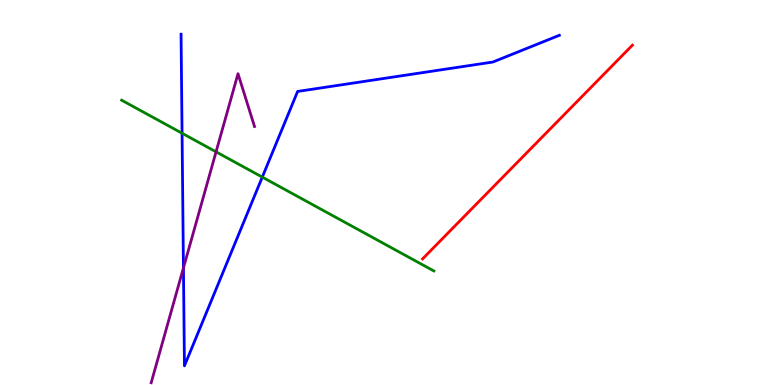[{'lines': ['blue', 'red'], 'intersections': []}, {'lines': ['green', 'red'], 'intersections': []}, {'lines': ['purple', 'red'], 'intersections': []}, {'lines': ['blue', 'green'], 'intersections': [{'x': 2.35, 'y': 6.54}, {'x': 3.38, 'y': 5.4}]}, {'lines': ['blue', 'purple'], 'intersections': [{'x': 2.37, 'y': 3.04}]}, {'lines': ['green', 'purple'], 'intersections': [{'x': 2.79, 'y': 6.06}]}]